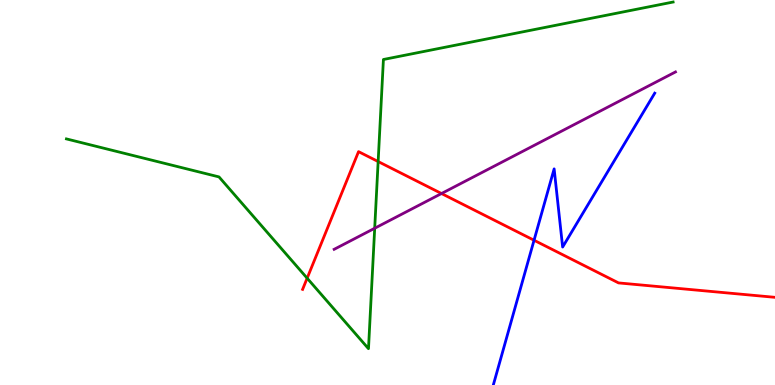[{'lines': ['blue', 'red'], 'intersections': [{'x': 6.89, 'y': 3.76}]}, {'lines': ['green', 'red'], 'intersections': [{'x': 3.96, 'y': 2.77}, {'x': 4.88, 'y': 5.8}]}, {'lines': ['purple', 'red'], 'intersections': [{'x': 5.7, 'y': 4.97}]}, {'lines': ['blue', 'green'], 'intersections': []}, {'lines': ['blue', 'purple'], 'intersections': []}, {'lines': ['green', 'purple'], 'intersections': [{'x': 4.83, 'y': 4.07}]}]